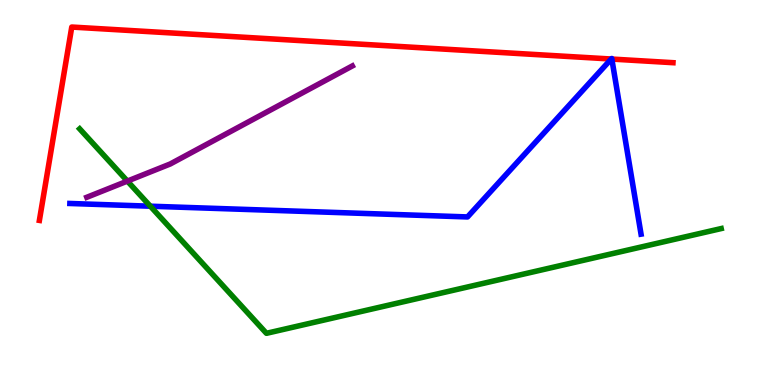[{'lines': ['blue', 'red'], 'intersections': [{'x': 7.89, 'y': 8.47}, {'x': 7.89, 'y': 8.47}]}, {'lines': ['green', 'red'], 'intersections': []}, {'lines': ['purple', 'red'], 'intersections': []}, {'lines': ['blue', 'green'], 'intersections': [{'x': 1.94, 'y': 4.64}]}, {'lines': ['blue', 'purple'], 'intersections': []}, {'lines': ['green', 'purple'], 'intersections': [{'x': 1.64, 'y': 5.3}]}]